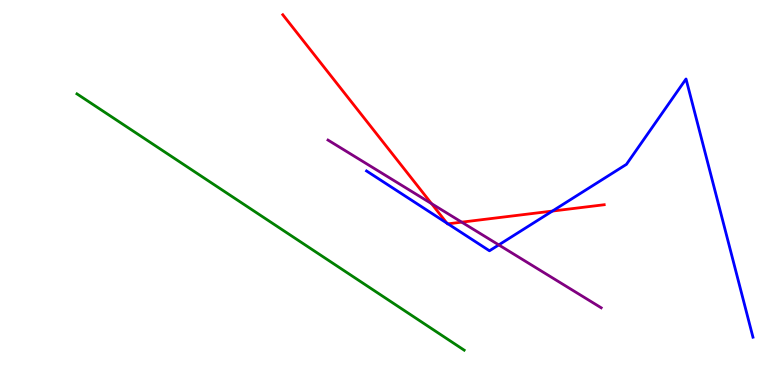[{'lines': ['blue', 'red'], 'intersections': [{'x': 5.77, 'y': 4.2}, {'x': 5.78, 'y': 4.19}, {'x': 7.13, 'y': 4.52}]}, {'lines': ['green', 'red'], 'intersections': []}, {'lines': ['purple', 'red'], 'intersections': [{'x': 5.57, 'y': 4.71}, {'x': 5.96, 'y': 4.23}]}, {'lines': ['blue', 'green'], 'intersections': []}, {'lines': ['blue', 'purple'], 'intersections': [{'x': 6.44, 'y': 3.64}]}, {'lines': ['green', 'purple'], 'intersections': []}]